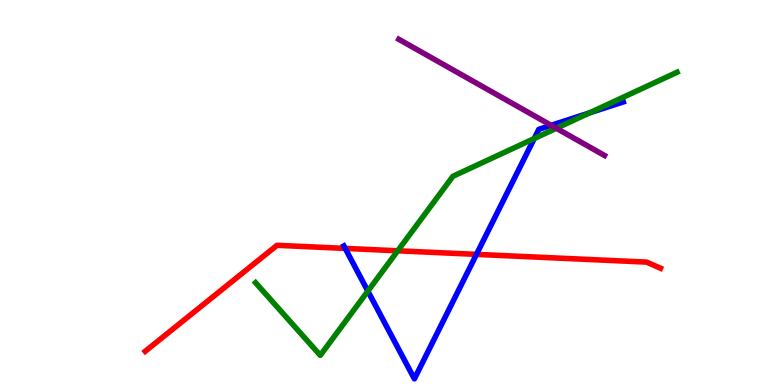[{'lines': ['blue', 'red'], 'intersections': [{'x': 4.45, 'y': 3.55}, {'x': 6.15, 'y': 3.39}]}, {'lines': ['green', 'red'], 'intersections': [{'x': 5.13, 'y': 3.49}]}, {'lines': ['purple', 'red'], 'intersections': []}, {'lines': ['blue', 'green'], 'intersections': [{'x': 4.75, 'y': 2.44}, {'x': 6.89, 'y': 6.4}, {'x': 7.61, 'y': 7.07}]}, {'lines': ['blue', 'purple'], 'intersections': [{'x': 7.11, 'y': 6.74}]}, {'lines': ['green', 'purple'], 'intersections': [{'x': 7.18, 'y': 6.67}]}]